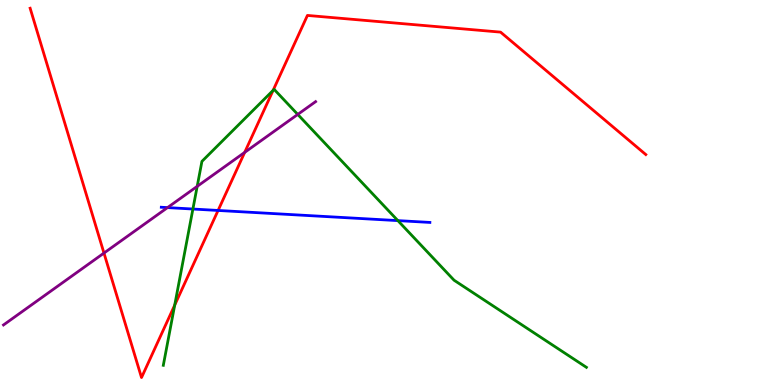[{'lines': ['blue', 'red'], 'intersections': [{'x': 2.81, 'y': 4.53}]}, {'lines': ['green', 'red'], 'intersections': [{'x': 2.25, 'y': 2.07}, {'x': 3.52, 'y': 7.65}]}, {'lines': ['purple', 'red'], 'intersections': [{'x': 1.34, 'y': 3.43}, {'x': 3.16, 'y': 6.04}]}, {'lines': ['blue', 'green'], 'intersections': [{'x': 2.49, 'y': 4.57}, {'x': 5.13, 'y': 4.27}]}, {'lines': ['blue', 'purple'], 'intersections': [{'x': 2.16, 'y': 4.61}]}, {'lines': ['green', 'purple'], 'intersections': [{'x': 2.54, 'y': 5.16}, {'x': 3.84, 'y': 7.03}]}]